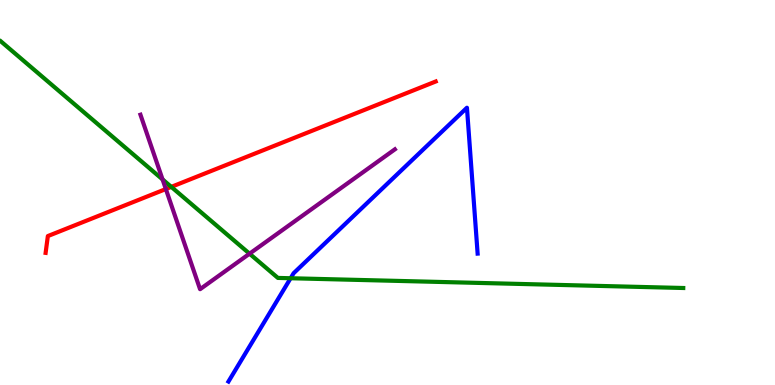[{'lines': ['blue', 'red'], 'intersections': []}, {'lines': ['green', 'red'], 'intersections': [{'x': 2.21, 'y': 5.15}]}, {'lines': ['purple', 'red'], 'intersections': [{'x': 2.14, 'y': 5.09}]}, {'lines': ['blue', 'green'], 'intersections': [{'x': 3.75, 'y': 2.77}]}, {'lines': ['blue', 'purple'], 'intersections': []}, {'lines': ['green', 'purple'], 'intersections': [{'x': 2.1, 'y': 5.34}, {'x': 3.22, 'y': 3.41}]}]